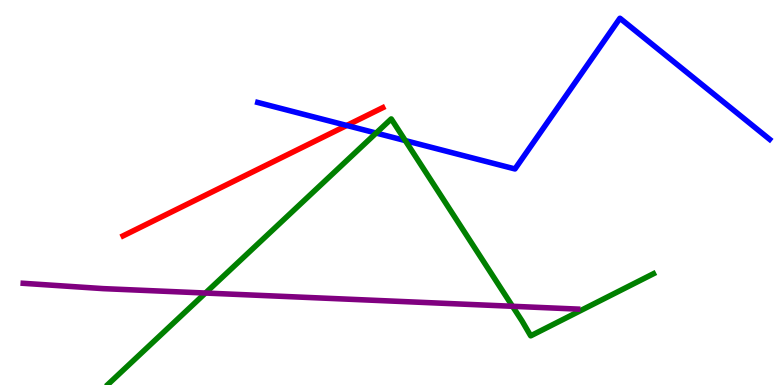[{'lines': ['blue', 'red'], 'intersections': [{'x': 4.47, 'y': 6.74}]}, {'lines': ['green', 'red'], 'intersections': []}, {'lines': ['purple', 'red'], 'intersections': []}, {'lines': ['blue', 'green'], 'intersections': [{'x': 4.85, 'y': 6.54}, {'x': 5.23, 'y': 6.35}]}, {'lines': ['blue', 'purple'], 'intersections': []}, {'lines': ['green', 'purple'], 'intersections': [{'x': 2.65, 'y': 2.39}, {'x': 6.61, 'y': 2.04}]}]